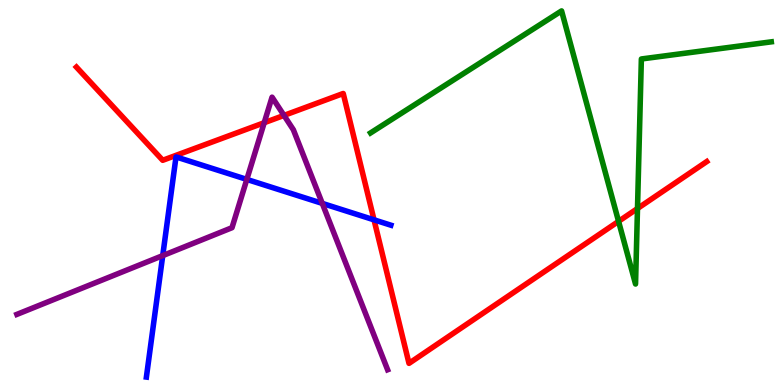[{'lines': ['blue', 'red'], 'intersections': [{'x': 4.83, 'y': 4.29}]}, {'lines': ['green', 'red'], 'intersections': [{'x': 7.98, 'y': 4.25}, {'x': 8.23, 'y': 4.58}]}, {'lines': ['purple', 'red'], 'intersections': [{'x': 3.41, 'y': 6.81}, {'x': 3.66, 'y': 7.0}]}, {'lines': ['blue', 'green'], 'intersections': []}, {'lines': ['blue', 'purple'], 'intersections': [{'x': 2.1, 'y': 3.36}, {'x': 3.18, 'y': 5.34}, {'x': 4.16, 'y': 4.72}]}, {'lines': ['green', 'purple'], 'intersections': []}]